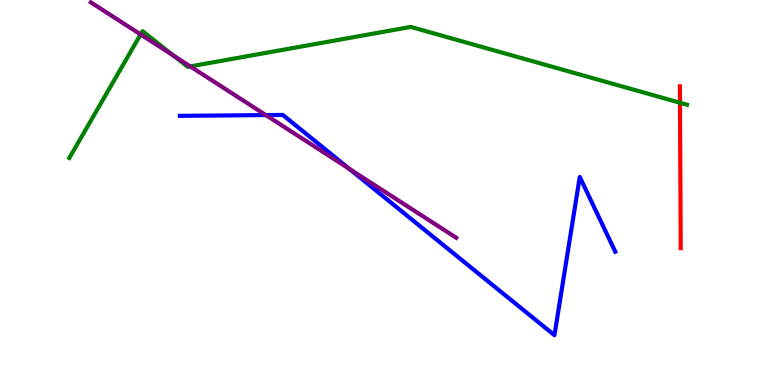[{'lines': ['blue', 'red'], 'intersections': []}, {'lines': ['green', 'red'], 'intersections': [{'x': 8.77, 'y': 7.33}]}, {'lines': ['purple', 'red'], 'intersections': []}, {'lines': ['blue', 'green'], 'intersections': []}, {'lines': ['blue', 'purple'], 'intersections': [{'x': 3.43, 'y': 7.01}, {'x': 4.51, 'y': 5.61}]}, {'lines': ['green', 'purple'], 'intersections': [{'x': 1.81, 'y': 9.11}, {'x': 2.24, 'y': 8.55}, {'x': 2.45, 'y': 8.28}]}]